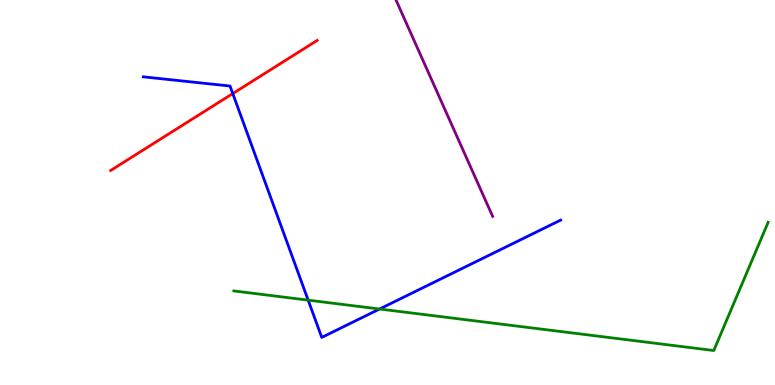[{'lines': ['blue', 'red'], 'intersections': [{'x': 3.0, 'y': 7.57}]}, {'lines': ['green', 'red'], 'intersections': []}, {'lines': ['purple', 'red'], 'intersections': []}, {'lines': ['blue', 'green'], 'intersections': [{'x': 3.98, 'y': 2.2}, {'x': 4.9, 'y': 1.97}]}, {'lines': ['blue', 'purple'], 'intersections': []}, {'lines': ['green', 'purple'], 'intersections': []}]